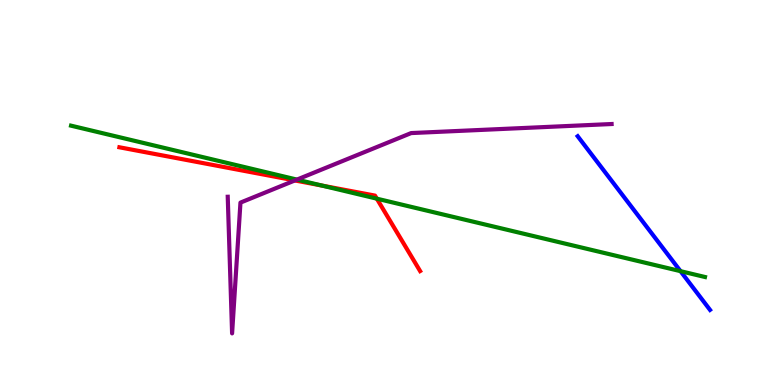[{'lines': ['blue', 'red'], 'intersections': []}, {'lines': ['green', 'red'], 'intersections': [{'x': 4.16, 'y': 5.18}, {'x': 4.86, 'y': 4.84}]}, {'lines': ['purple', 'red'], 'intersections': [{'x': 3.8, 'y': 5.31}]}, {'lines': ['blue', 'green'], 'intersections': [{'x': 8.78, 'y': 2.96}]}, {'lines': ['blue', 'purple'], 'intersections': []}, {'lines': ['green', 'purple'], 'intersections': [{'x': 3.83, 'y': 5.34}]}]